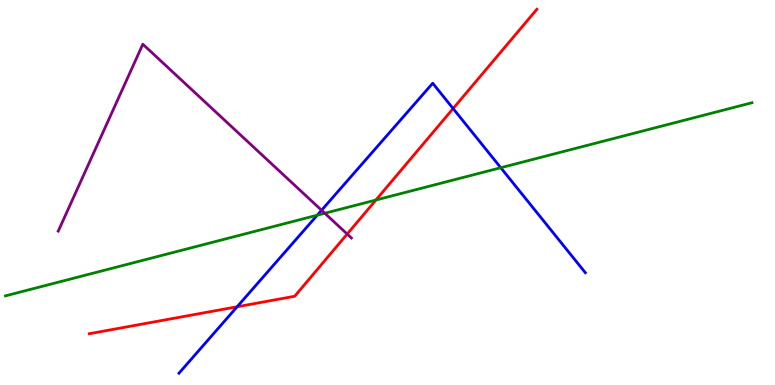[{'lines': ['blue', 'red'], 'intersections': [{'x': 3.06, 'y': 2.03}, {'x': 5.85, 'y': 7.18}]}, {'lines': ['green', 'red'], 'intersections': [{'x': 4.85, 'y': 4.8}]}, {'lines': ['purple', 'red'], 'intersections': [{'x': 4.48, 'y': 3.92}]}, {'lines': ['blue', 'green'], 'intersections': [{'x': 4.09, 'y': 4.41}, {'x': 6.46, 'y': 5.64}]}, {'lines': ['blue', 'purple'], 'intersections': [{'x': 4.15, 'y': 4.54}]}, {'lines': ['green', 'purple'], 'intersections': [{'x': 4.19, 'y': 4.46}]}]